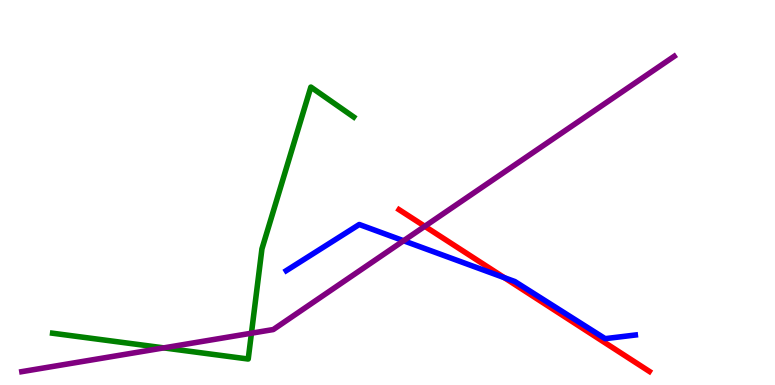[{'lines': ['blue', 'red'], 'intersections': [{'x': 6.51, 'y': 2.79}]}, {'lines': ['green', 'red'], 'intersections': []}, {'lines': ['purple', 'red'], 'intersections': [{'x': 5.48, 'y': 4.12}]}, {'lines': ['blue', 'green'], 'intersections': []}, {'lines': ['blue', 'purple'], 'intersections': [{'x': 5.21, 'y': 3.75}]}, {'lines': ['green', 'purple'], 'intersections': [{'x': 2.11, 'y': 0.964}, {'x': 3.24, 'y': 1.35}]}]